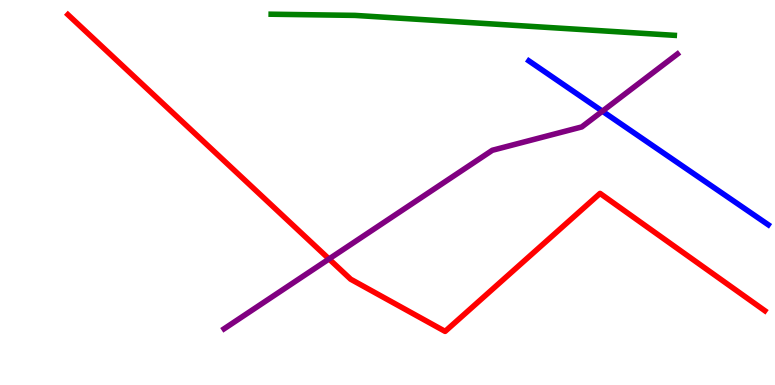[{'lines': ['blue', 'red'], 'intersections': []}, {'lines': ['green', 'red'], 'intersections': []}, {'lines': ['purple', 'red'], 'intersections': [{'x': 4.25, 'y': 3.27}]}, {'lines': ['blue', 'green'], 'intersections': []}, {'lines': ['blue', 'purple'], 'intersections': [{'x': 7.77, 'y': 7.11}]}, {'lines': ['green', 'purple'], 'intersections': []}]